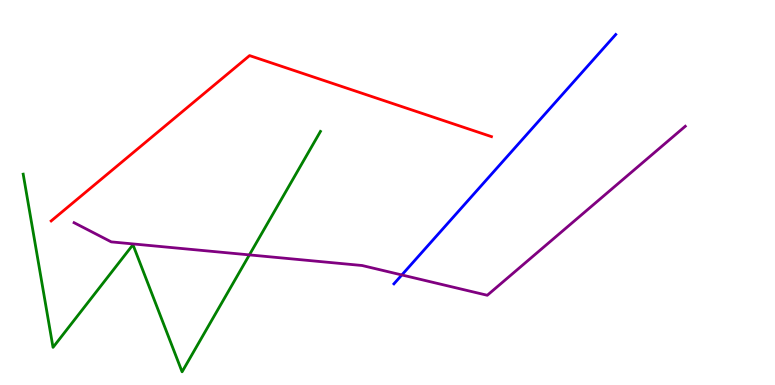[{'lines': ['blue', 'red'], 'intersections': []}, {'lines': ['green', 'red'], 'intersections': []}, {'lines': ['purple', 'red'], 'intersections': []}, {'lines': ['blue', 'green'], 'intersections': []}, {'lines': ['blue', 'purple'], 'intersections': [{'x': 5.18, 'y': 2.86}]}, {'lines': ['green', 'purple'], 'intersections': [{'x': 3.22, 'y': 3.38}]}]